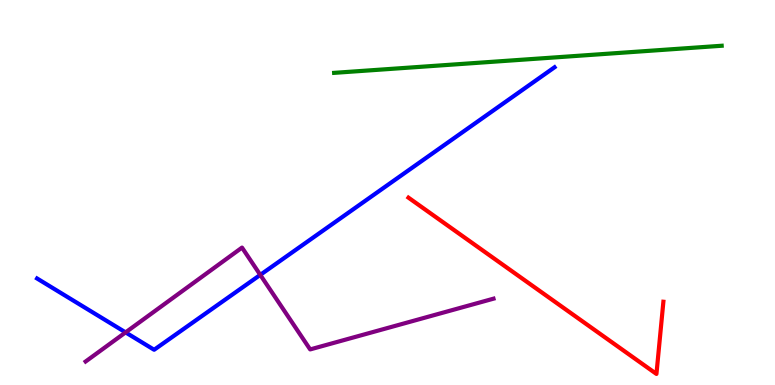[{'lines': ['blue', 'red'], 'intersections': []}, {'lines': ['green', 'red'], 'intersections': []}, {'lines': ['purple', 'red'], 'intersections': []}, {'lines': ['blue', 'green'], 'intersections': []}, {'lines': ['blue', 'purple'], 'intersections': [{'x': 1.62, 'y': 1.37}, {'x': 3.36, 'y': 2.86}]}, {'lines': ['green', 'purple'], 'intersections': []}]